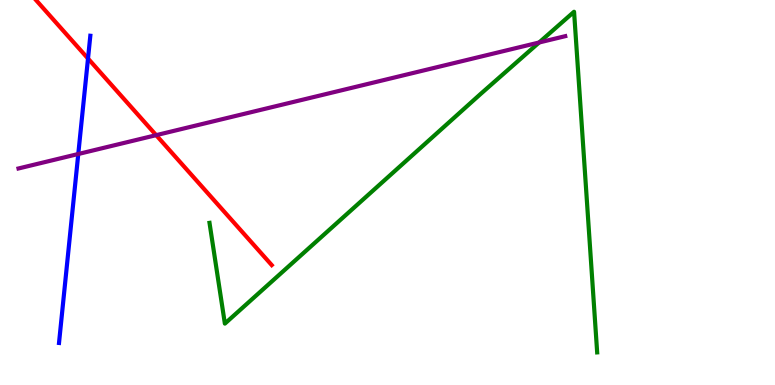[{'lines': ['blue', 'red'], 'intersections': [{'x': 1.14, 'y': 8.48}]}, {'lines': ['green', 'red'], 'intersections': []}, {'lines': ['purple', 'red'], 'intersections': [{'x': 2.01, 'y': 6.49}]}, {'lines': ['blue', 'green'], 'intersections': []}, {'lines': ['blue', 'purple'], 'intersections': [{'x': 1.01, 'y': 6.0}]}, {'lines': ['green', 'purple'], 'intersections': [{'x': 6.96, 'y': 8.9}]}]